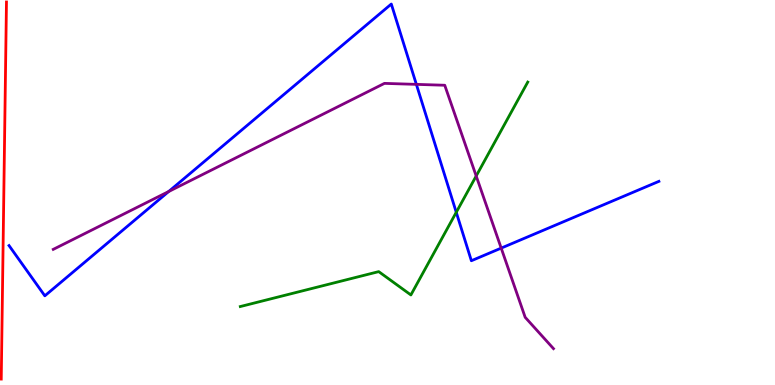[{'lines': ['blue', 'red'], 'intersections': []}, {'lines': ['green', 'red'], 'intersections': []}, {'lines': ['purple', 'red'], 'intersections': []}, {'lines': ['blue', 'green'], 'intersections': [{'x': 5.89, 'y': 4.49}]}, {'lines': ['blue', 'purple'], 'intersections': [{'x': 2.18, 'y': 5.03}, {'x': 5.37, 'y': 7.81}, {'x': 6.47, 'y': 3.56}]}, {'lines': ['green', 'purple'], 'intersections': [{'x': 6.14, 'y': 5.43}]}]